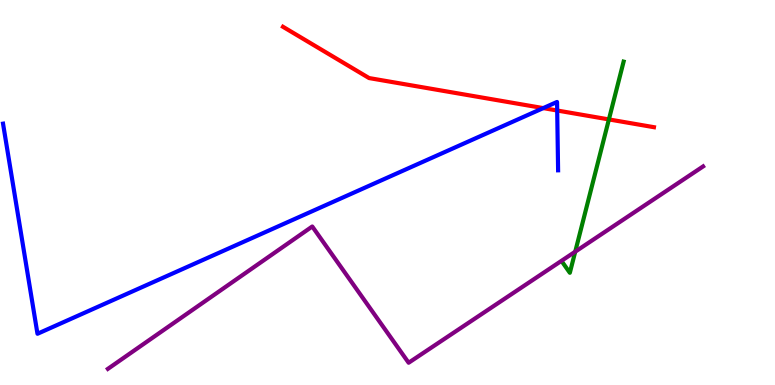[{'lines': ['blue', 'red'], 'intersections': [{'x': 7.01, 'y': 7.19}, {'x': 7.19, 'y': 7.13}]}, {'lines': ['green', 'red'], 'intersections': [{'x': 7.86, 'y': 6.9}]}, {'lines': ['purple', 'red'], 'intersections': []}, {'lines': ['blue', 'green'], 'intersections': []}, {'lines': ['blue', 'purple'], 'intersections': []}, {'lines': ['green', 'purple'], 'intersections': [{'x': 7.42, 'y': 3.46}]}]